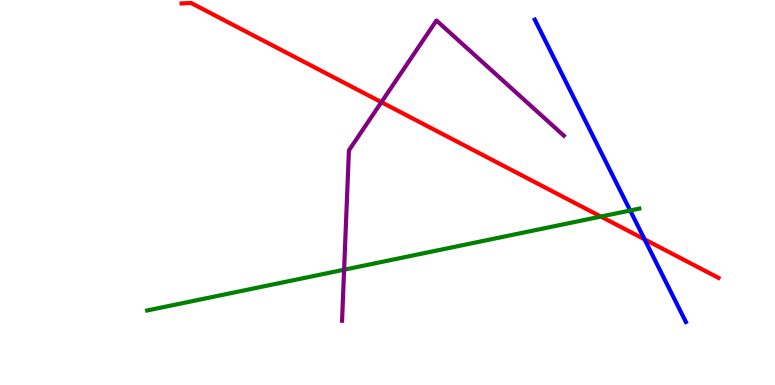[{'lines': ['blue', 'red'], 'intersections': [{'x': 8.32, 'y': 3.78}]}, {'lines': ['green', 'red'], 'intersections': [{'x': 7.75, 'y': 4.37}]}, {'lines': ['purple', 'red'], 'intersections': [{'x': 4.92, 'y': 7.35}]}, {'lines': ['blue', 'green'], 'intersections': [{'x': 8.13, 'y': 4.53}]}, {'lines': ['blue', 'purple'], 'intersections': []}, {'lines': ['green', 'purple'], 'intersections': [{'x': 4.44, 'y': 2.99}]}]